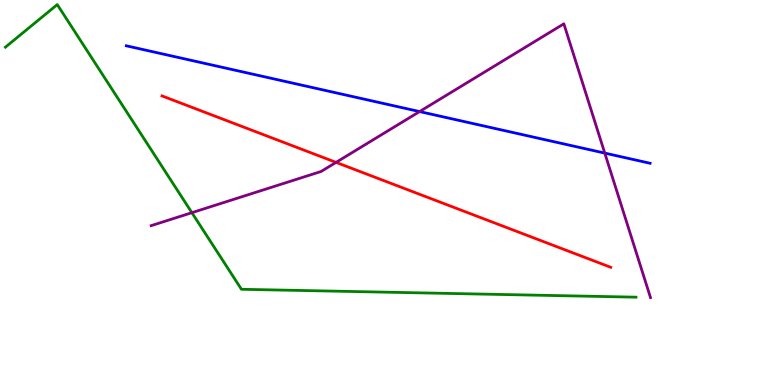[{'lines': ['blue', 'red'], 'intersections': []}, {'lines': ['green', 'red'], 'intersections': []}, {'lines': ['purple', 'red'], 'intersections': [{'x': 4.34, 'y': 5.78}]}, {'lines': ['blue', 'green'], 'intersections': []}, {'lines': ['blue', 'purple'], 'intersections': [{'x': 5.41, 'y': 7.1}, {'x': 7.8, 'y': 6.02}]}, {'lines': ['green', 'purple'], 'intersections': [{'x': 2.48, 'y': 4.48}]}]